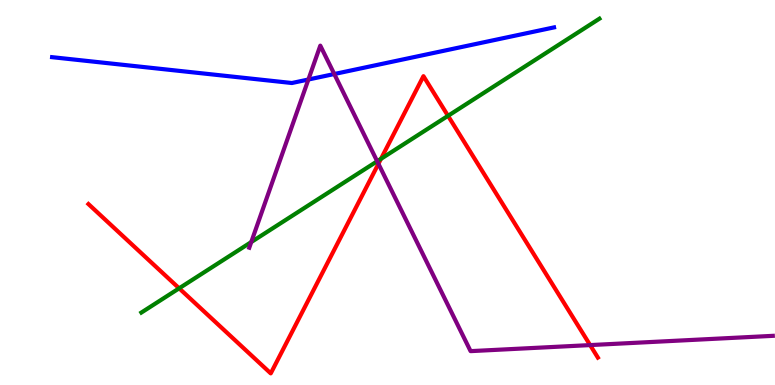[{'lines': ['blue', 'red'], 'intersections': []}, {'lines': ['green', 'red'], 'intersections': [{'x': 2.31, 'y': 2.51}, {'x': 4.92, 'y': 5.87}, {'x': 5.78, 'y': 6.99}]}, {'lines': ['purple', 'red'], 'intersections': [{'x': 4.88, 'y': 5.75}, {'x': 7.61, 'y': 1.04}]}, {'lines': ['blue', 'green'], 'intersections': []}, {'lines': ['blue', 'purple'], 'intersections': [{'x': 3.98, 'y': 7.93}, {'x': 4.31, 'y': 8.08}]}, {'lines': ['green', 'purple'], 'intersections': [{'x': 3.24, 'y': 3.71}, {'x': 4.87, 'y': 5.81}]}]